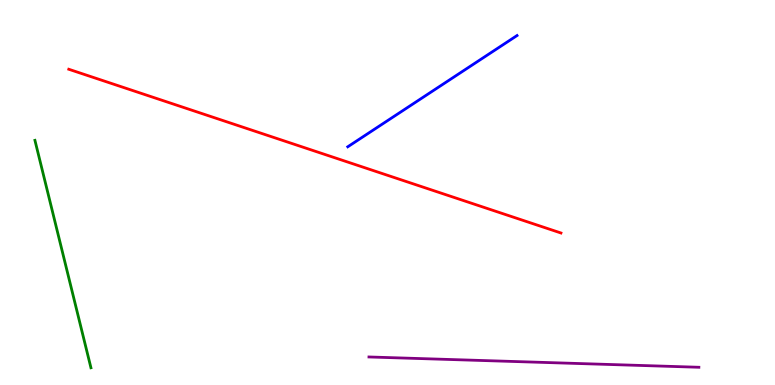[{'lines': ['blue', 'red'], 'intersections': []}, {'lines': ['green', 'red'], 'intersections': []}, {'lines': ['purple', 'red'], 'intersections': []}, {'lines': ['blue', 'green'], 'intersections': []}, {'lines': ['blue', 'purple'], 'intersections': []}, {'lines': ['green', 'purple'], 'intersections': []}]